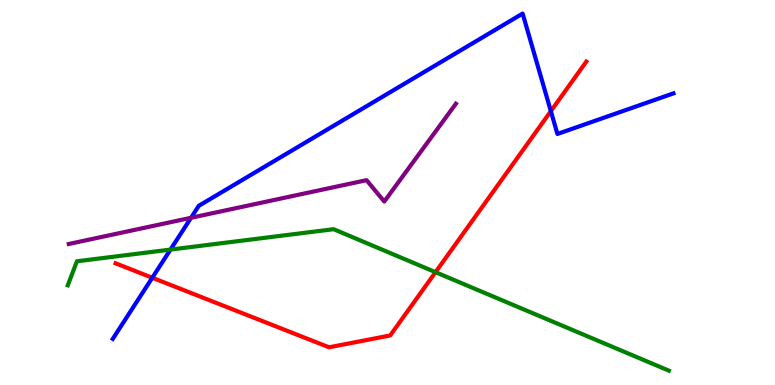[{'lines': ['blue', 'red'], 'intersections': [{'x': 1.96, 'y': 2.79}, {'x': 7.11, 'y': 7.11}]}, {'lines': ['green', 'red'], 'intersections': [{'x': 5.62, 'y': 2.93}]}, {'lines': ['purple', 'red'], 'intersections': []}, {'lines': ['blue', 'green'], 'intersections': [{'x': 2.2, 'y': 3.52}]}, {'lines': ['blue', 'purple'], 'intersections': [{'x': 2.47, 'y': 4.34}]}, {'lines': ['green', 'purple'], 'intersections': []}]